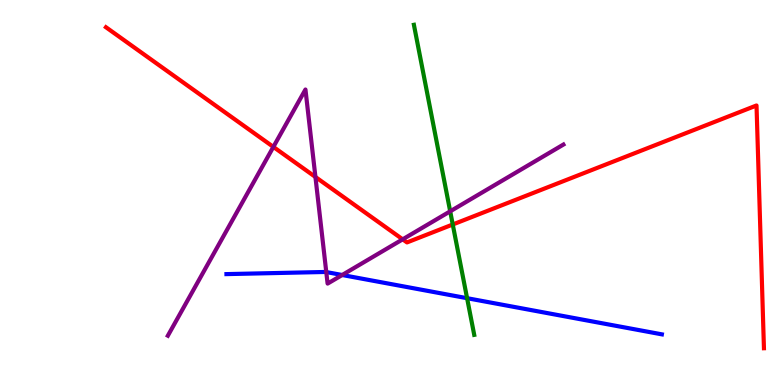[{'lines': ['blue', 'red'], 'intersections': []}, {'lines': ['green', 'red'], 'intersections': [{'x': 5.84, 'y': 4.17}]}, {'lines': ['purple', 'red'], 'intersections': [{'x': 3.53, 'y': 6.18}, {'x': 4.07, 'y': 5.4}, {'x': 5.2, 'y': 3.78}]}, {'lines': ['blue', 'green'], 'intersections': [{'x': 6.03, 'y': 2.25}]}, {'lines': ['blue', 'purple'], 'intersections': [{'x': 4.21, 'y': 2.93}, {'x': 4.42, 'y': 2.86}]}, {'lines': ['green', 'purple'], 'intersections': [{'x': 5.81, 'y': 4.51}]}]